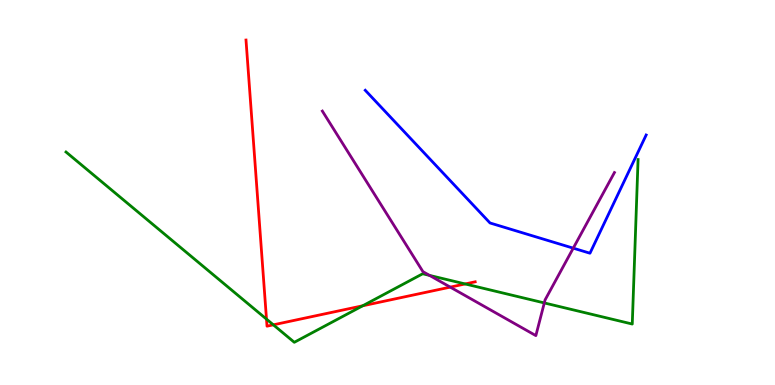[{'lines': ['blue', 'red'], 'intersections': []}, {'lines': ['green', 'red'], 'intersections': [{'x': 3.44, 'y': 1.71}, {'x': 3.53, 'y': 1.56}, {'x': 4.68, 'y': 2.06}, {'x': 6.0, 'y': 2.62}]}, {'lines': ['purple', 'red'], 'intersections': [{'x': 5.81, 'y': 2.54}]}, {'lines': ['blue', 'green'], 'intersections': []}, {'lines': ['blue', 'purple'], 'intersections': [{'x': 7.4, 'y': 3.55}]}, {'lines': ['green', 'purple'], 'intersections': [{'x': 5.54, 'y': 2.85}, {'x': 7.02, 'y': 2.13}]}]